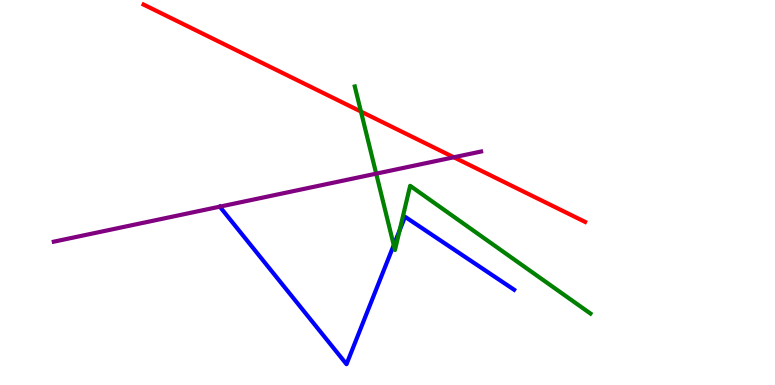[{'lines': ['blue', 'red'], 'intersections': []}, {'lines': ['green', 'red'], 'intersections': [{'x': 4.66, 'y': 7.1}]}, {'lines': ['purple', 'red'], 'intersections': [{'x': 5.86, 'y': 5.91}]}, {'lines': ['blue', 'green'], 'intersections': [{'x': 5.08, 'y': 3.63}, {'x': 5.16, 'y': 4.02}]}, {'lines': ['blue', 'purple'], 'intersections': [{'x': 2.84, 'y': 4.63}]}, {'lines': ['green', 'purple'], 'intersections': [{'x': 4.85, 'y': 5.49}]}]